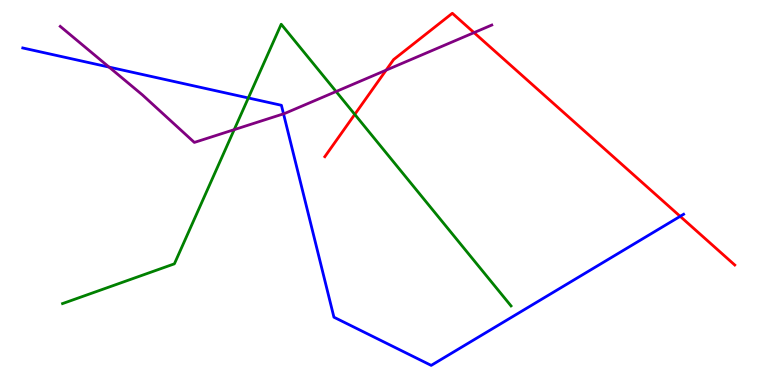[{'lines': ['blue', 'red'], 'intersections': [{'x': 8.78, 'y': 4.38}]}, {'lines': ['green', 'red'], 'intersections': [{'x': 4.58, 'y': 7.03}]}, {'lines': ['purple', 'red'], 'intersections': [{'x': 4.98, 'y': 8.18}, {'x': 6.12, 'y': 9.15}]}, {'lines': ['blue', 'green'], 'intersections': [{'x': 3.2, 'y': 7.46}]}, {'lines': ['blue', 'purple'], 'intersections': [{'x': 1.41, 'y': 8.26}, {'x': 3.66, 'y': 7.04}]}, {'lines': ['green', 'purple'], 'intersections': [{'x': 3.02, 'y': 6.63}, {'x': 4.34, 'y': 7.62}]}]